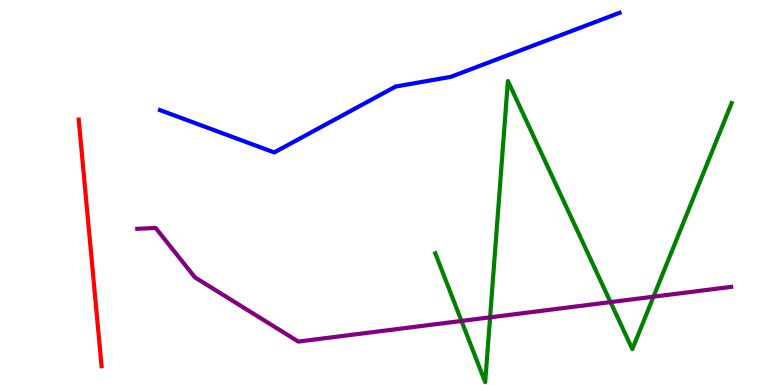[{'lines': ['blue', 'red'], 'intersections': []}, {'lines': ['green', 'red'], 'intersections': []}, {'lines': ['purple', 'red'], 'intersections': []}, {'lines': ['blue', 'green'], 'intersections': []}, {'lines': ['blue', 'purple'], 'intersections': []}, {'lines': ['green', 'purple'], 'intersections': [{'x': 5.95, 'y': 1.66}, {'x': 6.32, 'y': 1.76}, {'x': 7.88, 'y': 2.15}, {'x': 8.43, 'y': 2.29}]}]